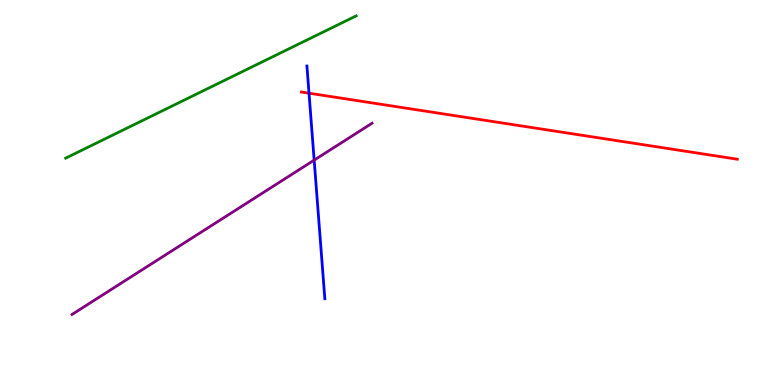[{'lines': ['blue', 'red'], 'intersections': [{'x': 3.99, 'y': 7.58}]}, {'lines': ['green', 'red'], 'intersections': []}, {'lines': ['purple', 'red'], 'intersections': []}, {'lines': ['blue', 'green'], 'intersections': []}, {'lines': ['blue', 'purple'], 'intersections': [{'x': 4.05, 'y': 5.84}]}, {'lines': ['green', 'purple'], 'intersections': []}]